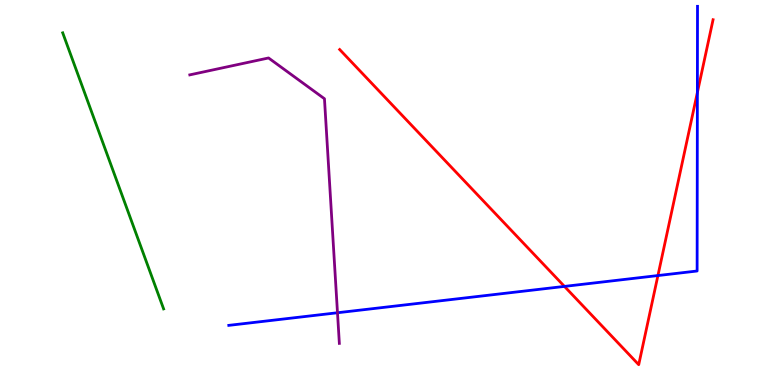[{'lines': ['blue', 'red'], 'intersections': [{'x': 7.28, 'y': 2.56}, {'x': 8.49, 'y': 2.84}, {'x': 9.0, 'y': 7.6}]}, {'lines': ['green', 'red'], 'intersections': []}, {'lines': ['purple', 'red'], 'intersections': []}, {'lines': ['blue', 'green'], 'intersections': []}, {'lines': ['blue', 'purple'], 'intersections': [{'x': 4.35, 'y': 1.88}]}, {'lines': ['green', 'purple'], 'intersections': []}]